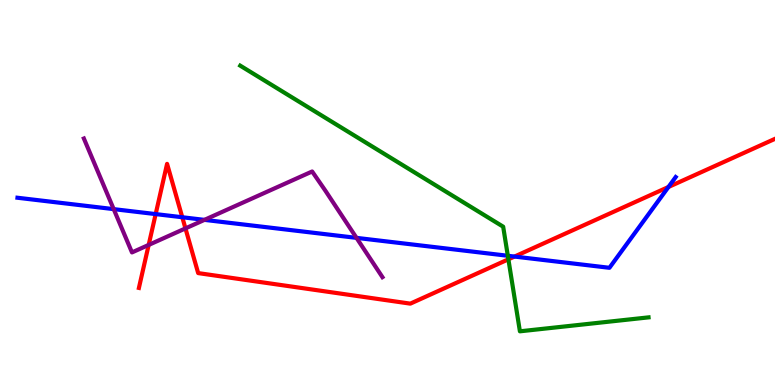[{'lines': ['blue', 'red'], 'intersections': [{'x': 2.01, 'y': 4.44}, {'x': 2.35, 'y': 4.36}, {'x': 6.64, 'y': 3.34}, {'x': 8.63, 'y': 5.14}]}, {'lines': ['green', 'red'], 'intersections': [{'x': 6.56, 'y': 3.26}]}, {'lines': ['purple', 'red'], 'intersections': [{'x': 1.92, 'y': 3.64}, {'x': 2.39, 'y': 4.07}]}, {'lines': ['blue', 'green'], 'intersections': [{'x': 6.55, 'y': 3.36}]}, {'lines': ['blue', 'purple'], 'intersections': [{'x': 1.47, 'y': 4.57}, {'x': 2.64, 'y': 4.29}, {'x': 4.6, 'y': 3.82}]}, {'lines': ['green', 'purple'], 'intersections': []}]